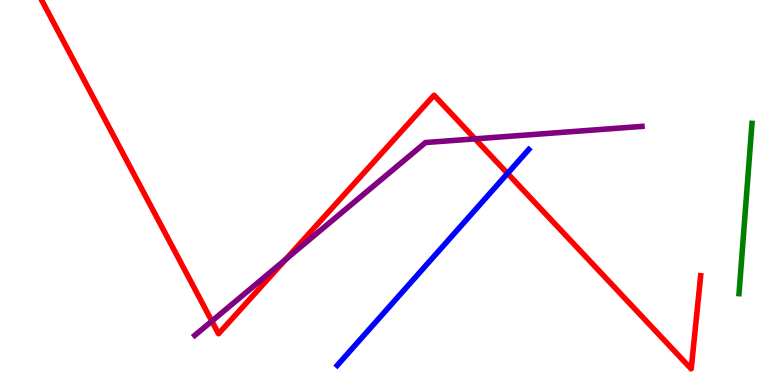[{'lines': ['blue', 'red'], 'intersections': [{'x': 6.55, 'y': 5.5}]}, {'lines': ['green', 'red'], 'intersections': []}, {'lines': ['purple', 'red'], 'intersections': [{'x': 2.73, 'y': 1.66}, {'x': 3.69, 'y': 3.26}, {'x': 6.13, 'y': 6.39}]}, {'lines': ['blue', 'green'], 'intersections': []}, {'lines': ['blue', 'purple'], 'intersections': []}, {'lines': ['green', 'purple'], 'intersections': []}]